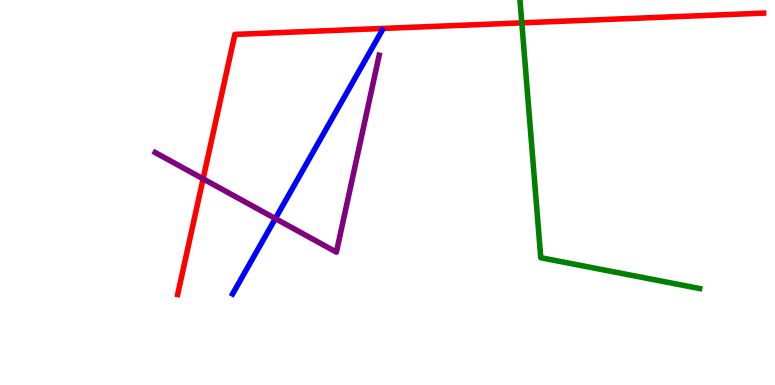[{'lines': ['blue', 'red'], 'intersections': []}, {'lines': ['green', 'red'], 'intersections': [{'x': 6.73, 'y': 9.41}]}, {'lines': ['purple', 'red'], 'intersections': [{'x': 2.62, 'y': 5.35}]}, {'lines': ['blue', 'green'], 'intersections': []}, {'lines': ['blue', 'purple'], 'intersections': [{'x': 3.55, 'y': 4.32}]}, {'lines': ['green', 'purple'], 'intersections': []}]